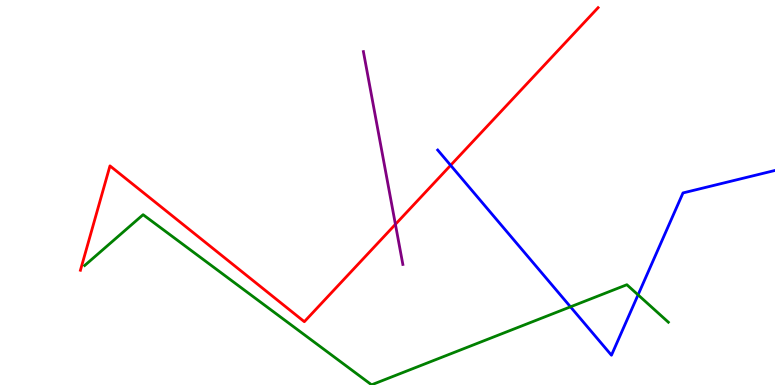[{'lines': ['blue', 'red'], 'intersections': [{'x': 5.81, 'y': 5.71}]}, {'lines': ['green', 'red'], 'intersections': []}, {'lines': ['purple', 'red'], 'intersections': [{'x': 5.1, 'y': 4.17}]}, {'lines': ['blue', 'green'], 'intersections': [{'x': 7.36, 'y': 2.03}, {'x': 8.23, 'y': 2.34}]}, {'lines': ['blue', 'purple'], 'intersections': []}, {'lines': ['green', 'purple'], 'intersections': []}]